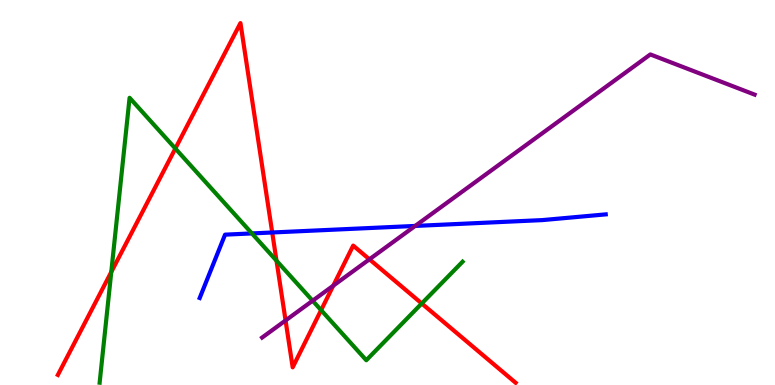[{'lines': ['blue', 'red'], 'intersections': [{'x': 3.51, 'y': 3.96}]}, {'lines': ['green', 'red'], 'intersections': [{'x': 1.44, 'y': 2.94}, {'x': 2.26, 'y': 6.14}, {'x': 3.57, 'y': 3.23}, {'x': 4.14, 'y': 1.94}, {'x': 5.44, 'y': 2.12}]}, {'lines': ['purple', 'red'], 'intersections': [{'x': 3.68, 'y': 1.68}, {'x': 4.3, 'y': 2.58}, {'x': 4.77, 'y': 3.26}]}, {'lines': ['blue', 'green'], 'intersections': [{'x': 3.25, 'y': 3.94}]}, {'lines': ['blue', 'purple'], 'intersections': [{'x': 5.36, 'y': 4.13}]}, {'lines': ['green', 'purple'], 'intersections': [{'x': 4.03, 'y': 2.19}]}]